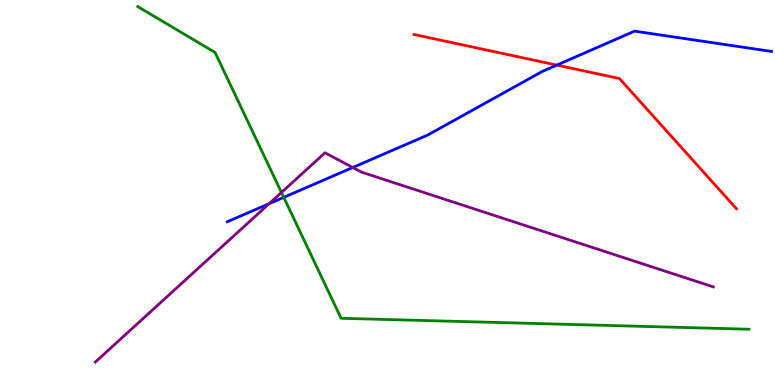[{'lines': ['blue', 'red'], 'intersections': [{'x': 7.18, 'y': 8.31}]}, {'lines': ['green', 'red'], 'intersections': []}, {'lines': ['purple', 'red'], 'intersections': []}, {'lines': ['blue', 'green'], 'intersections': [{'x': 3.66, 'y': 4.87}]}, {'lines': ['blue', 'purple'], 'intersections': [{'x': 3.47, 'y': 4.71}, {'x': 4.55, 'y': 5.65}]}, {'lines': ['green', 'purple'], 'intersections': [{'x': 3.63, 'y': 5.0}]}]